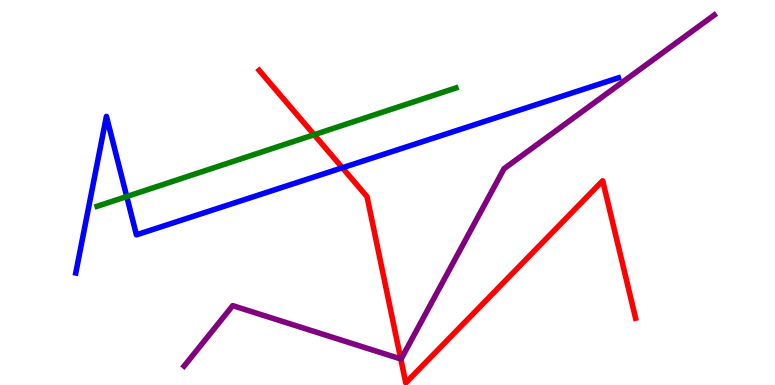[{'lines': ['blue', 'red'], 'intersections': [{'x': 4.42, 'y': 5.64}]}, {'lines': ['green', 'red'], 'intersections': [{'x': 4.05, 'y': 6.5}]}, {'lines': ['purple', 'red'], 'intersections': [{'x': 5.17, 'y': 0.676}]}, {'lines': ['blue', 'green'], 'intersections': [{'x': 1.64, 'y': 4.9}]}, {'lines': ['blue', 'purple'], 'intersections': []}, {'lines': ['green', 'purple'], 'intersections': []}]